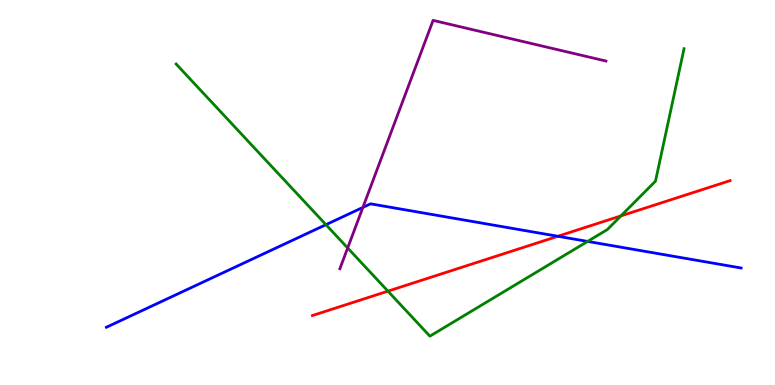[{'lines': ['blue', 'red'], 'intersections': [{'x': 7.2, 'y': 3.86}]}, {'lines': ['green', 'red'], 'intersections': [{'x': 5.01, 'y': 2.44}, {'x': 8.01, 'y': 4.39}]}, {'lines': ['purple', 'red'], 'intersections': []}, {'lines': ['blue', 'green'], 'intersections': [{'x': 4.21, 'y': 4.16}, {'x': 7.58, 'y': 3.73}]}, {'lines': ['blue', 'purple'], 'intersections': [{'x': 4.68, 'y': 4.61}]}, {'lines': ['green', 'purple'], 'intersections': [{'x': 4.49, 'y': 3.56}]}]